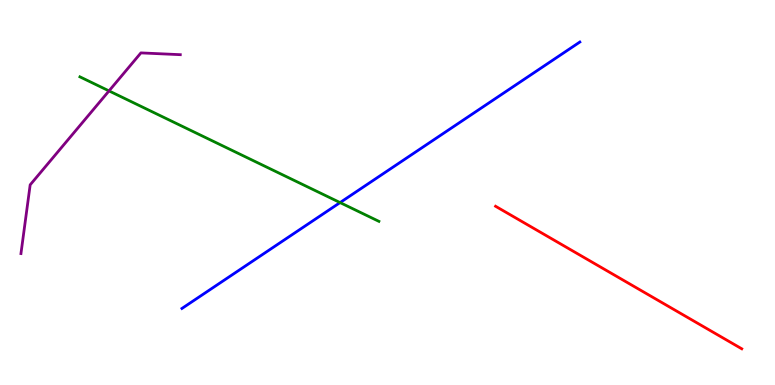[{'lines': ['blue', 'red'], 'intersections': []}, {'lines': ['green', 'red'], 'intersections': []}, {'lines': ['purple', 'red'], 'intersections': []}, {'lines': ['blue', 'green'], 'intersections': [{'x': 4.39, 'y': 4.74}]}, {'lines': ['blue', 'purple'], 'intersections': []}, {'lines': ['green', 'purple'], 'intersections': [{'x': 1.41, 'y': 7.64}]}]